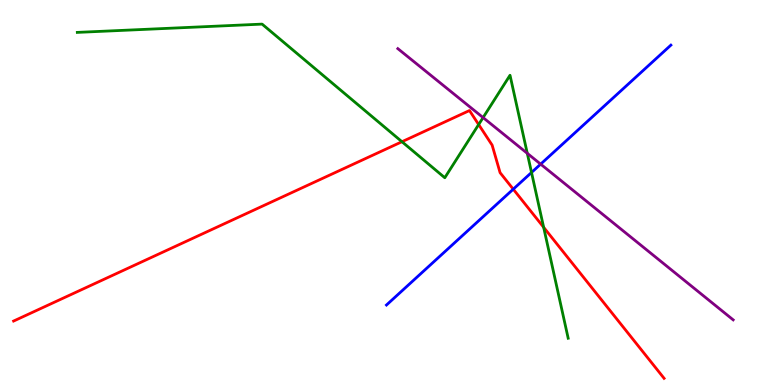[{'lines': ['blue', 'red'], 'intersections': [{'x': 6.62, 'y': 5.09}]}, {'lines': ['green', 'red'], 'intersections': [{'x': 5.19, 'y': 6.32}, {'x': 6.18, 'y': 6.77}, {'x': 7.01, 'y': 4.1}]}, {'lines': ['purple', 'red'], 'intersections': []}, {'lines': ['blue', 'green'], 'intersections': [{'x': 6.86, 'y': 5.52}]}, {'lines': ['blue', 'purple'], 'intersections': [{'x': 6.98, 'y': 5.74}]}, {'lines': ['green', 'purple'], 'intersections': [{'x': 6.23, 'y': 6.95}, {'x': 6.8, 'y': 6.02}]}]